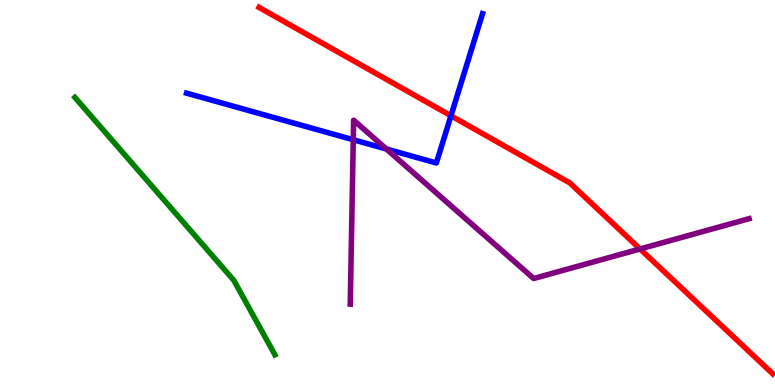[{'lines': ['blue', 'red'], 'intersections': [{'x': 5.82, 'y': 6.99}]}, {'lines': ['green', 'red'], 'intersections': []}, {'lines': ['purple', 'red'], 'intersections': [{'x': 8.26, 'y': 3.53}]}, {'lines': ['blue', 'green'], 'intersections': []}, {'lines': ['blue', 'purple'], 'intersections': [{'x': 4.56, 'y': 6.37}, {'x': 4.99, 'y': 6.13}]}, {'lines': ['green', 'purple'], 'intersections': []}]